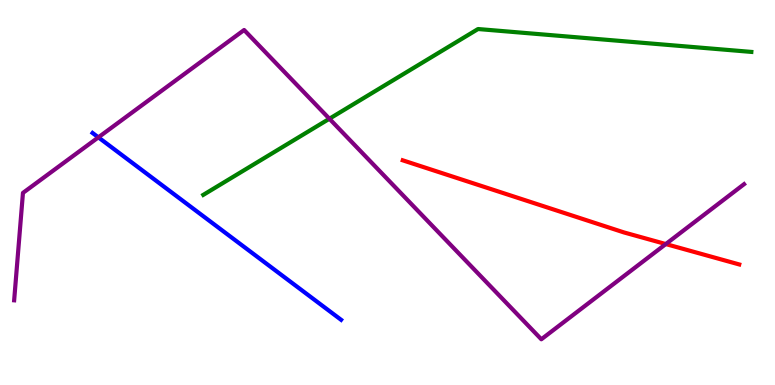[{'lines': ['blue', 'red'], 'intersections': []}, {'lines': ['green', 'red'], 'intersections': []}, {'lines': ['purple', 'red'], 'intersections': [{'x': 8.59, 'y': 3.66}]}, {'lines': ['blue', 'green'], 'intersections': []}, {'lines': ['blue', 'purple'], 'intersections': [{'x': 1.27, 'y': 6.43}]}, {'lines': ['green', 'purple'], 'intersections': [{'x': 4.25, 'y': 6.92}]}]